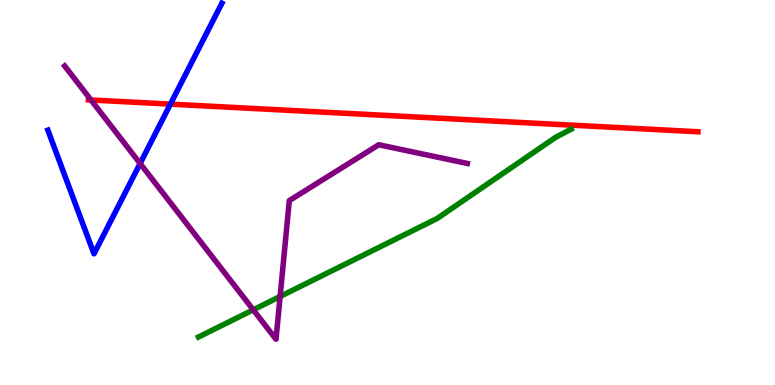[{'lines': ['blue', 'red'], 'intersections': [{'x': 2.2, 'y': 7.3}]}, {'lines': ['green', 'red'], 'intersections': []}, {'lines': ['purple', 'red'], 'intersections': [{'x': 1.17, 'y': 7.4}]}, {'lines': ['blue', 'green'], 'intersections': []}, {'lines': ['blue', 'purple'], 'intersections': [{'x': 1.81, 'y': 5.75}]}, {'lines': ['green', 'purple'], 'intersections': [{'x': 3.27, 'y': 1.95}, {'x': 3.61, 'y': 2.3}]}]